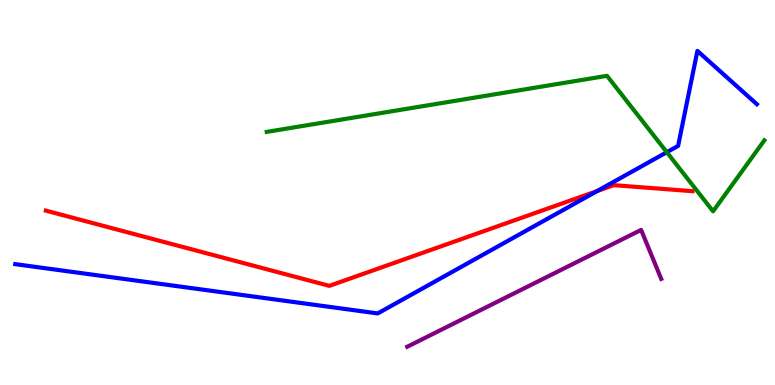[{'lines': ['blue', 'red'], 'intersections': [{'x': 7.71, 'y': 5.04}]}, {'lines': ['green', 'red'], 'intersections': []}, {'lines': ['purple', 'red'], 'intersections': []}, {'lines': ['blue', 'green'], 'intersections': [{'x': 8.6, 'y': 6.05}]}, {'lines': ['blue', 'purple'], 'intersections': []}, {'lines': ['green', 'purple'], 'intersections': []}]